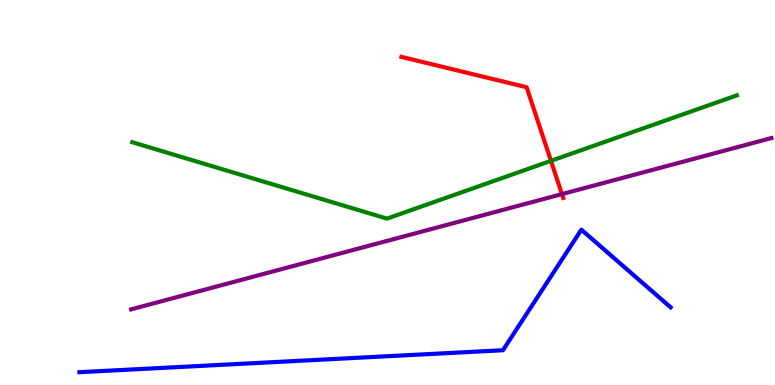[{'lines': ['blue', 'red'], 'intersections': []}, {'lines': ['green', 'red'], 'intersections': [{'x': 7.11, 'y': 5.82}]}, {'lines': ['purple', 'red'], 'intersections': [{'x': 7.25, 'y': 4.96}]}, {'lines': ['blue', 'green'], 'intersections': []}, {'lines': ['blue', 'purple'], 'intersections': []}, {'lines': ['green', 'purple'], 'intersections': []}]